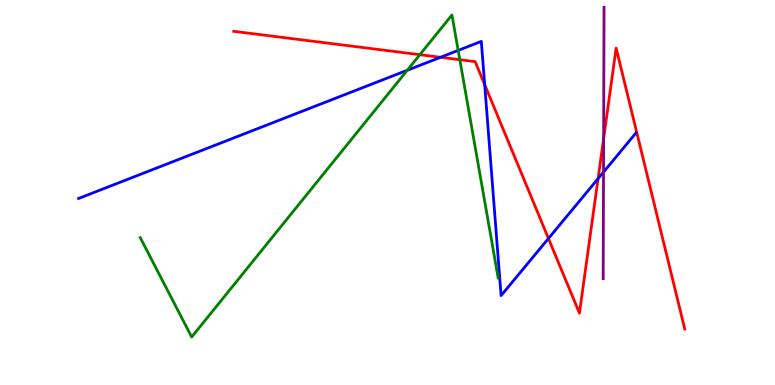[{'lines': ['blue', 'red'], 'intersections': [{'x': 5.68, 'y': 8.51}, {'x': 6.25, 'y': 7.8}, {'x': 7.08, 'y': 3.81}, {'x': 7.72, 'y': 5.36}]}, {'lines': ['green', 'red'], 'intersections': [{'x': 5.42, 'y': 8.58}, {'x': 5.93, 'y': 8.45}]}, {'lines': ['purple', 'red'], 'intersections': [{'x': 7.79, 'y': 6.4}]}, {'lines': ['blue', 'green'], 'intersections': [{'x': 5.25, 'y': 8.17}, {'x': 5.91, 'y': 8.69}]}, {'lines': ['blue', 'purple'], 'intersections': [{'x': 7.79, 'y': 5.53}]}, {'lines': ['green', 'purple'], 'intersections': []}]